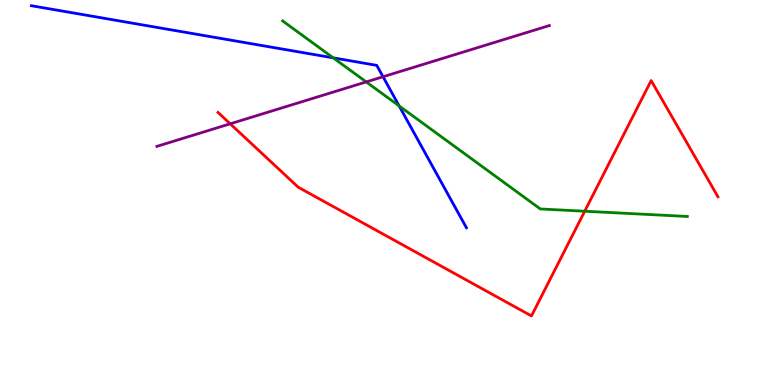[{'lines': ['blue', 'red'], 'intersections': []}, {'lines': ['green', 'red'], 'intersections': [{'x': 7.54, 'y': 4.51}]}, {'lines': ['purple', 'red'], 'intersections': [{'x': 2.97, 'y': 6.78}]}, {'lines': ['blue', 'green'], 'intersections': [{'x': 4.3, 'y': 8.5}, {'x': 5.15, 'y': 7.25}]}, {'lines': ['blue', 'purple'], 'intersections': [{'x': 4.94, 'y': 8.01}]}, {'lines': ['green', 'purple'], 'intersections': [{'x': 4.73, 'y': 7.87}]}]